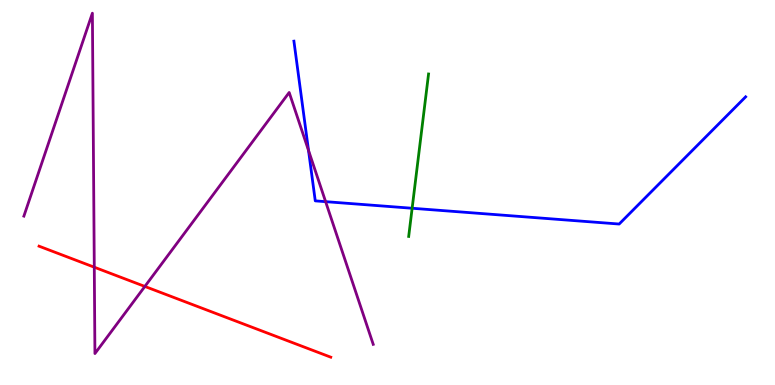[{'lines': ['blue', 'red'], 'intersections': []}, {'lines': ['green', 'red'], 'intersections': []}, {'lines': ['purple', 'red'], 'intersections': [{'x': 1.22, 'y': 3.06}, {'x': 1.87, 'y': 2.56}]}, {'lines': ['blue', 'green'], 'intersections': [{'x': 5.32, 'y': 4.59}]}, {'lines': ['blue', 'purple'], 'intersections': [{'x': 3.98, 'y': 6.09}, {'x': 4.2, 'y': 4.76}]}, {'lines': ['green', 'purple'], 'intersections': []}]